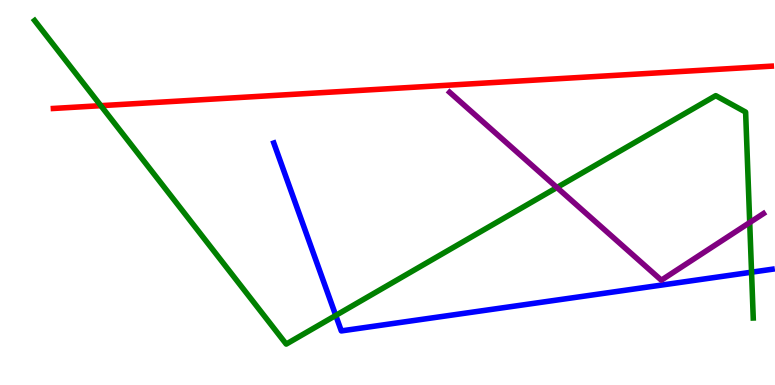[{'lines': ['blue', 'red'], 'intersections': []}, {'lines': ['green', 'red'], 'intersections': [{'x': 1.3, 'y': 7.26}]}, {'lines': ['purple', 'red'], 'intersections': []}, {'lines': ['blue', 'green'], 'intersections': [{'x': 4.33, 'y': 1.81}, {'x': 9.7, 'y': 2.93}]}, {'lines': ['blue', 'purple'], 'intersections': []}, {'lines': ['green', 'purple'], 'intersections': [{'x': 7.19, 'y': 5.13}, {'x': 9.67, 'y': 4.22}]}]